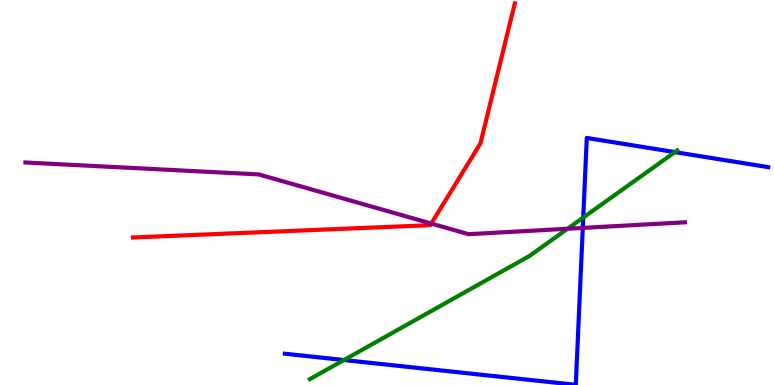[{'lines': ['blue', 'red'], 'intersections': []}, {'lines': ['green', 'red'], 'intersections': []}, {'lines': ['purple', 'red'], 'intersections': [{'x': 5.56, 'y': 4.19}]}, {'lines': ['blue', 'green'], 'intersections': [{'x': 4.44, 'y': 0.648}, {'x': 7.53, 'y': 4.35}, {'x': 8.71, 'y': 6.05}]}, {'lines': ['blue', 'purple'], 'intersections': [{'x': 7.52, 'y': 4.08}]}, {'lines': ['green', 'purple'], 'intersections': [{'x': 7.32, 'y': 4.06}]}]